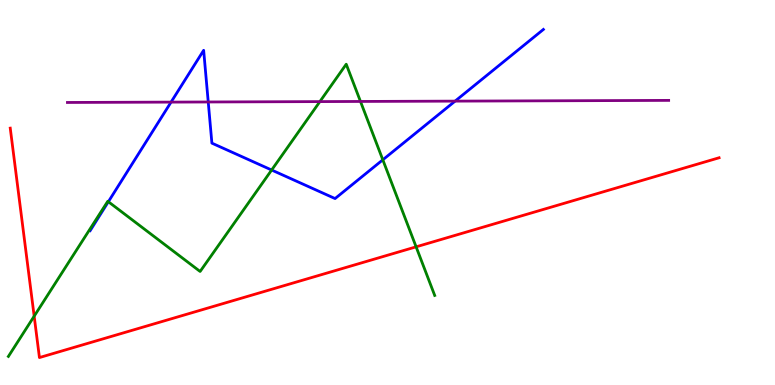[{'lines': ['blue', 'red'], 'intersections': []}, {'lines': ['green', 'red'], 'intersections': [{'x': 0.441, 'y': 1.79}, {'x': 5.37, 'y': 3.59}]}, {'lines': ['purple', 'red'], 'intersections': []}, {'lines': ['blue', 'green'], 'intersections': [{'x': 1.4, 'y': 4.76}, {'x': 3.51, 'y': 5.58}, {'x': 4.94, 'y': 5.85}]}, {'lines': ['blue', 'purple'], 'intersections': [{'x': 2.21, 'y': 7.35}, {'x': 2.69, 'y': 7.35}, {'x': 5.87, 'y': 7.37}]}, {'lines': ['green', 'purple'], 'intersections': [{'x': 4.13, 'y': 7.36}, {'x': 4.65, 'y': 7.36}]}]